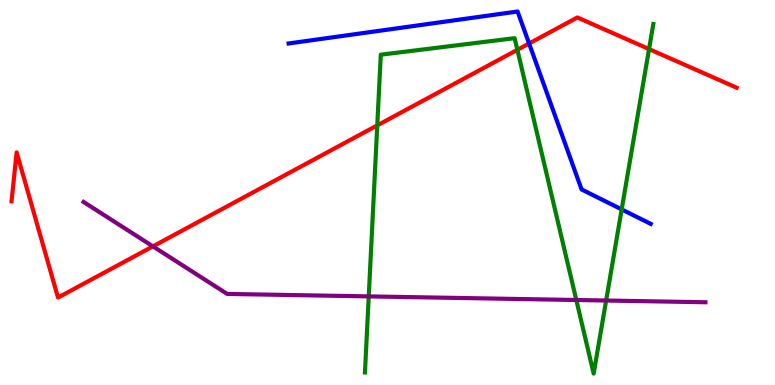[{'lines': ['blue', 'red'], 'intersections': [{'x': 6.83, 'y': 8.87}]}, {'lines': ['green', 'red'], 'intersections': [{'x': 4.87, 'y': 6.74}, {'x': 6.68, 'y': 8.71}, {'x': 8.37, 'y': 8.73}]}, {'lines': ['purple', 'red'], 'intersections': [{'x': 1.97, 'y': 3.6}]}, {'lines': ['blue', 'green'], 'intersections': [{'x': 8.02, 'y': 4.56}]}, {'lines': ['blue', 'purple'], 'intersections': []}, {'lines': ['green', 'purple'], 'intersections': [{'x': 4.76, 'y': 2.3}, {'x': 7.44, 'y': 2.21}, {'x': 7.82, 'y': 2.19}]}]